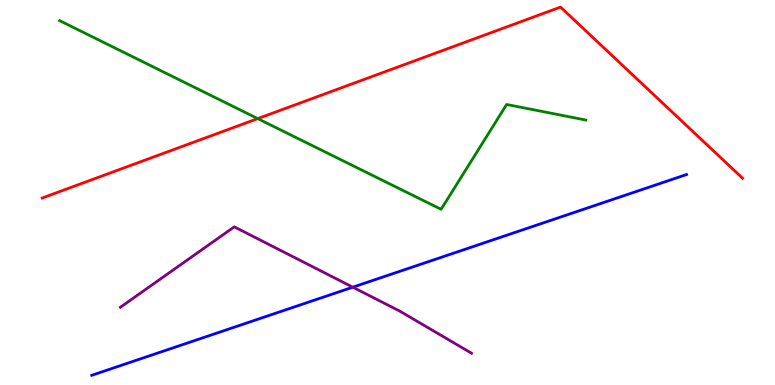[{'lines': ['blue', 'red'], 'intersections': []}, {'lines': ['green', 'red'], 'intersections': [{'x': 3.33, 'y': 6.92}]}, {'lines': ['purple', 'red'], 'intersections': []}, {'lines': ['blue', 'green'], 'intersections': []}, {'lines': ['blue', 'purple'], 'intersections': [{'x': 4.55, 'y': 2.54}]}, {'lines': ['green', 'purple'], 'intersections': []}]